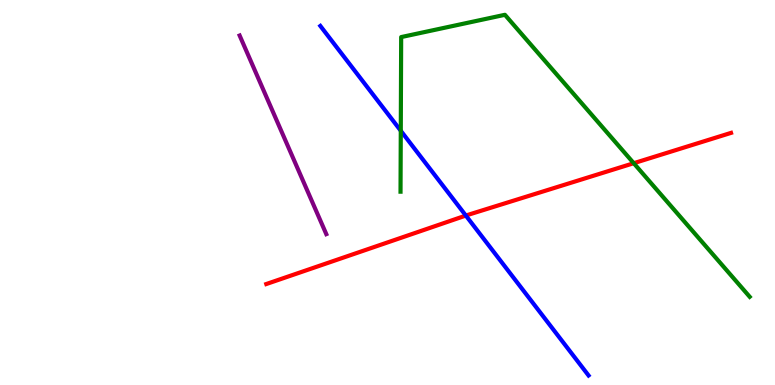[{'lines': ['blue', 'red'], 'intersections': [{'x': 6.01, 'y': 4.4}]}, {'lines': ['green', 'red'], 'intersections': [{'x': 8.18, 'y': 5.76}]}, {'lines': ['purple', 'red'], 'intersections': []}, {'lines': ['blue', 'green'], 'intersections': [{'x': 5.17, 'y': 6.6}]}, {'lines': ['blue', 'purple'], 'intersections': []}, {'lines': ['green', 'purple'], 'intersections': []}]